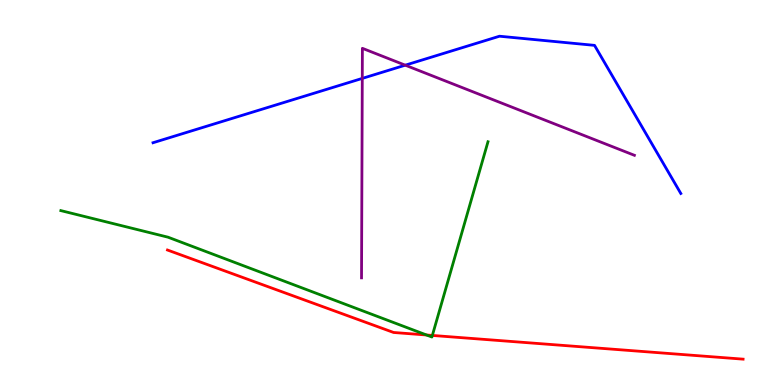[{'lines': ['blue', 'red'], 'intersections': []}, {'lines': ['green', 'red'], 'intersections': [{'x': 5.5, 'y': 1.3}, {'x': 5.58, 'y': 1.29}]}, {'lines': ['purple', 'red'], 'intersections': []}, {'lines': ['blue', 'green'], 'intersections': []}, {'lines': ['blue', 'purple'], 'intersections': [{'x': 4.67, 'y': 7.96}, {'x': 5.23, 'y': 8.31}]}, {'lines': ['green', 'purple'], 'intersections': []}]